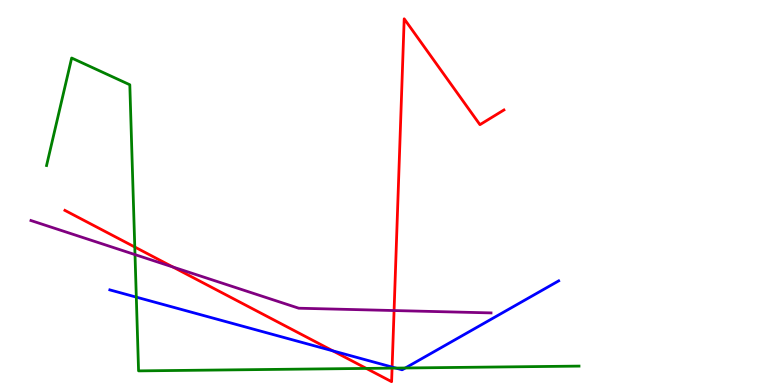[{'lines': ['blue', 'red'], 'intersections': [{'x': 4.29, 'y': 0.887}, {'x': 5.06, 'y': 0.466}]}, {'lines': ['green', 'red'], 'intersections': [{'x': 1.74, 'y': 3.58}, {'x': 4.73, 'y': 0.431}, {'x': 5.06, 'y': 0.438}]}, {'lines': ['purple', 'red'], 'intersections': [{'x': 2.23, 'y': 3.06}, {'x': 5.08, 'y': 1.93}]}, {'lines': ['blue', 'green'], 'intersections': [{'x': 1.76, 'y': 2.28}, {'x': 5.11, 'y': 0.439}, {'x': 5.23, 'y': 0.442}]}, {'lines': ['blue', 'purple'], 'intersections': []}, {'lines': ['green', 'purple'], 'intersections': [{'x': 1.74, 'y': 3.39}]}]